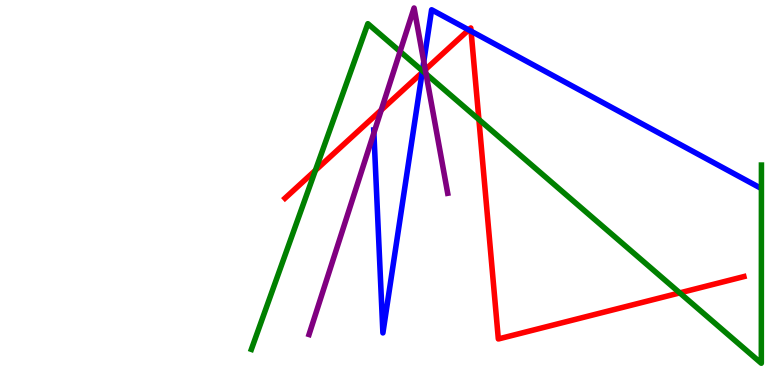[{'lines': ['blue', 'red'], 'intersections': [{'x': 5.45, 'y': 8.12}, {'x': 6.05, 'y': 9.22}, {'x': 6.08, 'y': 9.19}]}, {'lines': ['green', 'red'], 'intersections': [{'x': 4.07, 'y': 5.57}, {'x': 5.46, 'y': 8.14}, {'x': 6.18, 'y': 6.9}, {'x': 8.77, 'y': 2.39}]}, {'lines': ['purple', 'red'], 'intersections': [{'x': 4.92, 'y': 7.14}, {'x': 5.49, 'y': 8.19}]}, {'lines': ['blue', 'green'], 'intersections': [{'x': 5.45, 'y': 8.16}]}, {'lines': ['blue', 'purple'], 'intersections': [{'x': 4.82, 'y': 6.55}, {'x': 5.47, 'y': 8.4}]}, {'lines': ['green', 'purple'], 'intersections': [{'x': 5.16, 'y': 8.66}, {'x': 5.5, 'y': 8.08}]}]